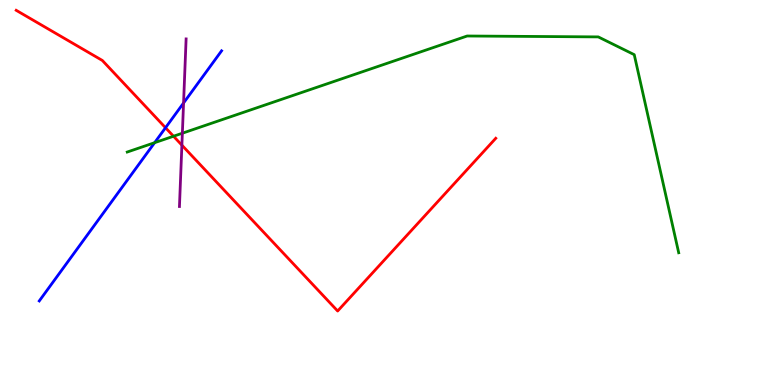[{'lines': ['blue', 'red'], 'intersections': [{'x': 2.14, 'y': 6.68}]}, {'lines': ['green', 'red'], 'intersections': [{'x': 2.24, 'y': 6.46}]}, {'lines': ['purple', 'red'], 'intersections': [{'x': 2.35, 'y': 6.23}]}, {'lines': ['blue', 'green'], 'intersections': [{'x': 2.0, 'y': 6.29}]}, {'lines': ['blue', 'purple'], 'intersections': [{'x': 2.37, 'y': 7.33}]}, {'lines': ['green', 'purple'], 'intersections': [{'x': 2.35, 'y': 6.54}]}]